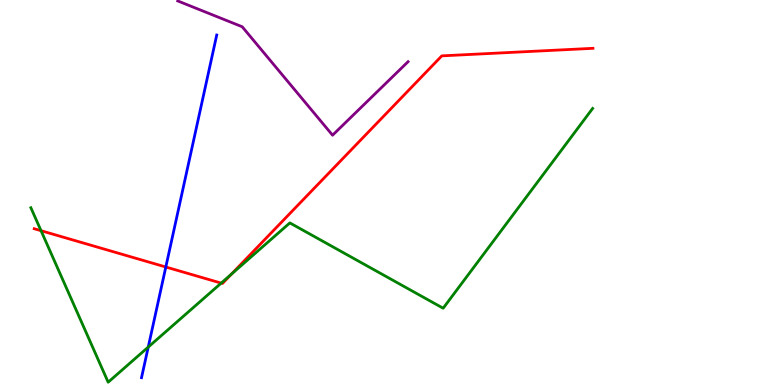[{'lines': ['blue', 'red'], 'intersections': [{'x': 2.14, 'y': 3.06}]}, {'lines': ['green', 'red'], 'intersections': [{'x': 0.53, 'y': 4.01}, {'x': 2.85, 'y': 2.65}, {'x': 2.99, 'y': 2.88}]}, {'lines': ['purple', 'red'], 'intersections': []}, {'lines': ['blue', 'green'], 'intersections': [{'x': 1.91, 'y': 0.985}]}, {'lines': ['blue', 'purple'], 'intersections': []}, {'lines': ['green', 'purple'], 'intersections': []}]